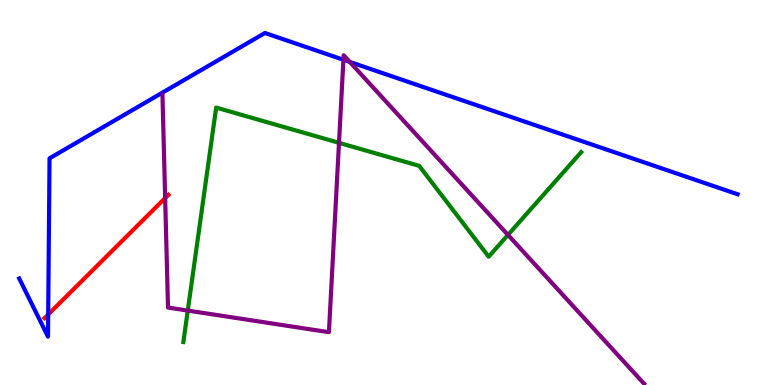[{'lines': ['blue', 'red'], 'intersections': [{'x': 0.622, 'y': 1.83}]}, {'lines': ['green', 'red'], 'intersections': []}, {'lines': ['purple', 'red'], 'intersections': [{'x': 2.13, 'y': 4.86}]}, {'lines': ['blue', 'green'], 'intersections': []}, {'lines': ['blue', 'purple'], 'intersections': [{'x': 4.43, 'y': 8.45}, {'x': 4.51, 'y': 8.39}]}, {'lines': ['green', 'purple'], 'intersections': [{'x': 2.42, 'y': 1.93}, {'x': 4.37, 'y': 6.29}, {'x': 6.55, 'y': 3.9}]}]